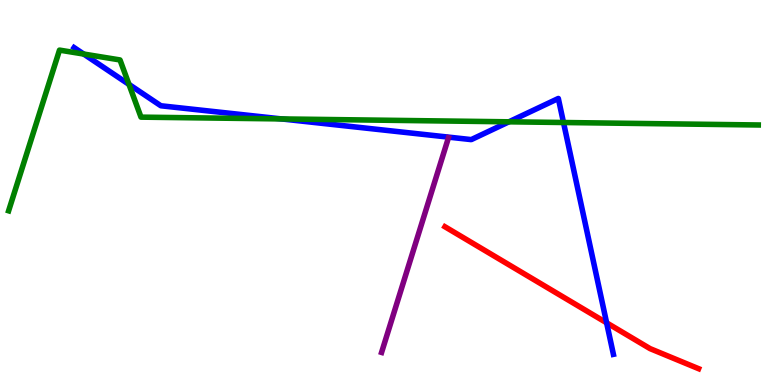[{'lines': ['blue', 'red'], 'intersections': [{'x': 7.83, 'y': 1.62}]}, {'lines': ['green', 'red'], 'intersections': []}, {'lines': ['purple', 'red'], 'intersections': []}, {'lines': ['blue', 'green'], 'intersections': [{'x': 1.08, 'y': 8.6}, {'x': 1.66, 'y': 7.81}, {'x': 3.63, 'y': 6.91}, {'x': 6.57, 'y': 6.84}, {'x': 7.27, 'y': 6.82}]}, {'lines': ['blue', 'purple'], 'intersections': []}, {'lines': ['green', 'purple'], 'intersections': []}]